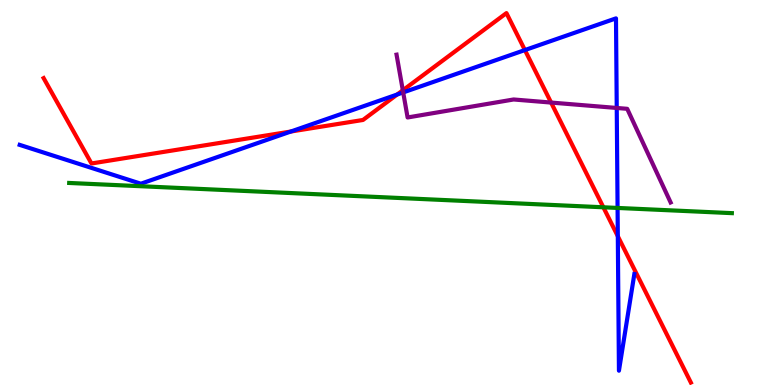[{'lines': ['blue', 'red'], 'intersections': [{'x': 3.75, 'y': 6.58}, {'x': 5.12, 'y': 7.54}, {'x': 6.77, 'y': 8.7}, {'x': 7.97, 'y': 3.86}]}, {'lines': ['green', 'red'], 'intersections': [{'x': 7.79, 'y': 4.62}]}, {'lines': ['purple', 'red'], 'intersections': [{'x': 5.2, 'y': 7.65}, {'x': 7.11, 'y': 7.34}]}, {'lines': ['blue', 'green'], 'intersections': [{'x': 7.97, 'y': 4.6}]}, {'lines': ['blue', 'purple'], 'intersections': [{'x': 5.2, 'y': 7.6}, {'x': 7.96, 'y': 7.2}]}, {'lines': ['green', 'purple'], 'intersections': []}]